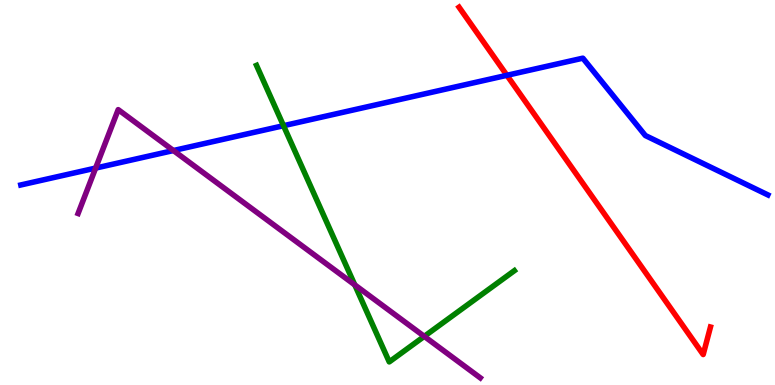[{'lines': ['blue', 'red'], 'intersections': [{'x': 6.54, 'y': 8.04}]}, {'lines': ['green', 'red'], 'intersections': []}, {'lines': ['purple', 'red'], 'intersections': []}, {'lines': ['blue', 'green'], 'intersections': [{'x': 3.66, 'y': 6.73}]}, {'lines': ['blue', 'purple'], 'intersections': [{'x': 1.23, 'y': 5.63}, {'x': 2.24, 'y': 6.09}]}, {'lines': ['green', 'purple'], 'intersections': [{'x': 4.58, 'y': 2.6}, {'x': 5.47, 'y': 1.26}]}]